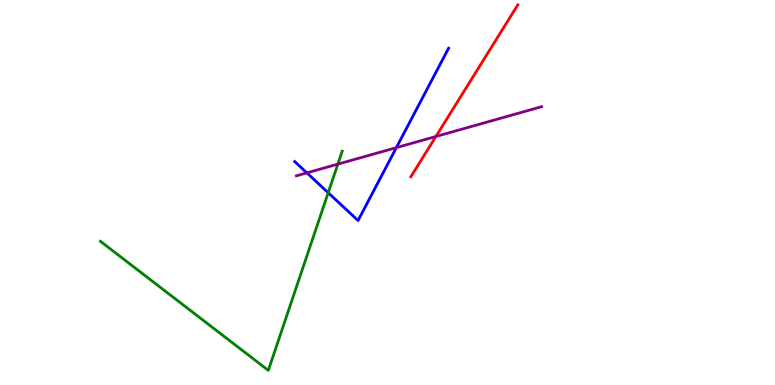[{'lines': ['blue', 'red'], 'intersections': []}, {'lines': ['green', 'red'], 'intersections': []}, {'lines': ['purple', 'red'], 'intersections': [{'x': 5.62, 'y': 6.45}]}, {'lines': ['blue', 'green'], 'intersections': [{'x': 4.23, 'y': 4.99}]}, {'lines': ['blue', 'purple'], 'intersections': [{'x': 3.96, 'y': 5.51}, {'x': 5.11, 'y': 6.17}]}, {'lines': ['green', 'purple'], 'intersections': [{'x': 4.36, 'y': 5.74}]}]